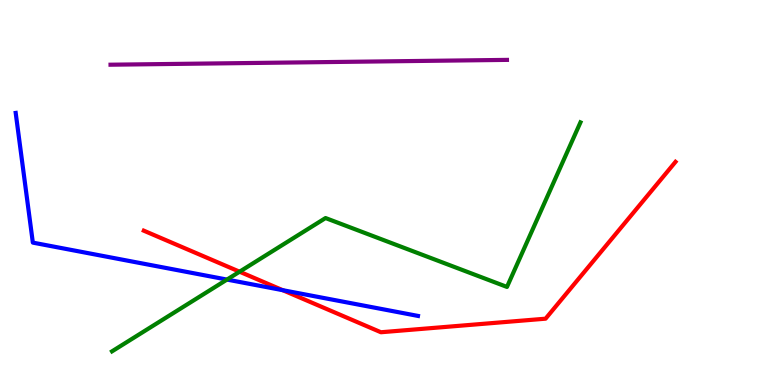[{'lines': ['blue', 'red'], 'intersections': [{'x': 3.65, 'y': 2.46}]}, {'lines': ['green', 'red'], 'intersections': [{'x': 3.09, 'y': 2.94}]}, {'lines': ['purple', 'red'], 'intersections': []}, {'lines': ['blue', 'green'], 'intersections': [{'x': 2.93, 'y': 2.74}]}, {'lines': ['blue', 'purple'], 'intersections': []}, {'lines': ['green', 'purple'], 'intersections': []}]